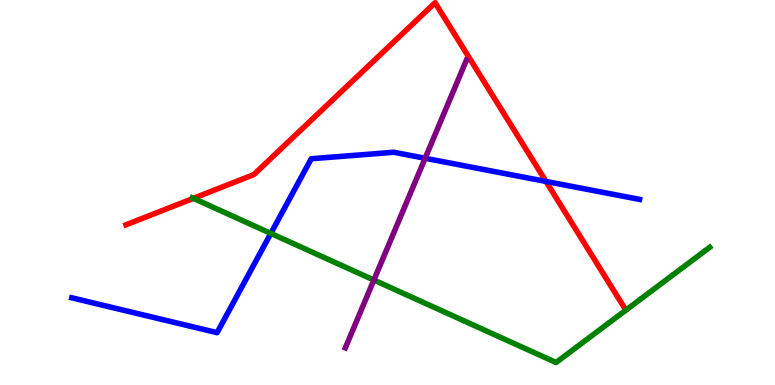[{'lines': ['blue', 'red'], 'intersections': [{'x': 7.05, 'y': 5.29}]}, {'lines': ['green', 'red'], 'intersections': [{'x': 2.5, 'y': 4.85}]}, {'lines': ['purple', 'red'], 'intersections': []}, {'lines': ['blue', 'green'], 'intersections': [{'x': 3.49, 'y': 3.94}]}, {'lines': ['blue', 'purple'], 'intersections': [{'x': 5.49, 'y': 5.89}]}, {'lines': ['green', 'purple'], 'intersections': [{'x': 4.82, 'y': 2.73}]}]